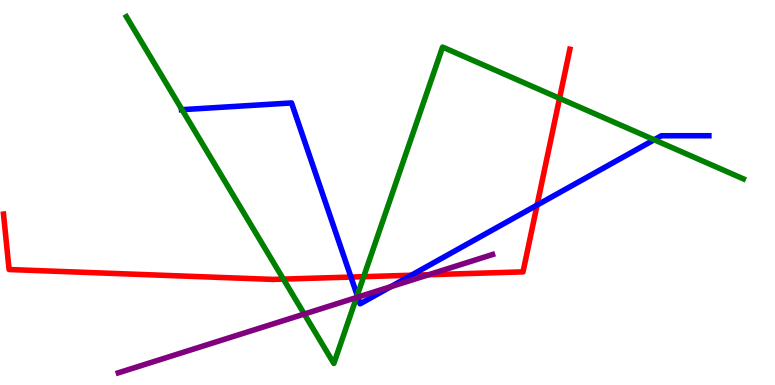[{'lines': ['blue', 'red'], 'intersections': [{'x': 4.53, 'y': 2.8}, {'x': 5.31, 'y': 2.85}, {'x': 6.93, 'y': 4.67}]}, {'lines': ['green', 'red'], 'intersections': [{'x': 3.66, 'y': 2.75}, {'x': 4.69, 'y': 2.81}, {'x': 7.22, 'y': 7.45}]}, {'lines': ['purple', 'red'], 'intersections': [{'x': 5.53, 'y': 2.86}]}, {'lines': ['blue', 'green'], 'intersections': [{'x': 2.35, 'y': 7.15}, {'x': 4.61, 'y': 2.33}, {'x': 8.44, 'y': 6.37}]}, {'lines': ['blue', 'purple'], 'intersections': [{'x': 4.62, 'y': 2.28}, {'x': 5.04, 'y': 2.55}]}, {'lines': ['green', 'purple'], 'intersections': [{'x': 3.93, 'y': 1.84}, {'x': 4.6, 'y': 2.27}]}]